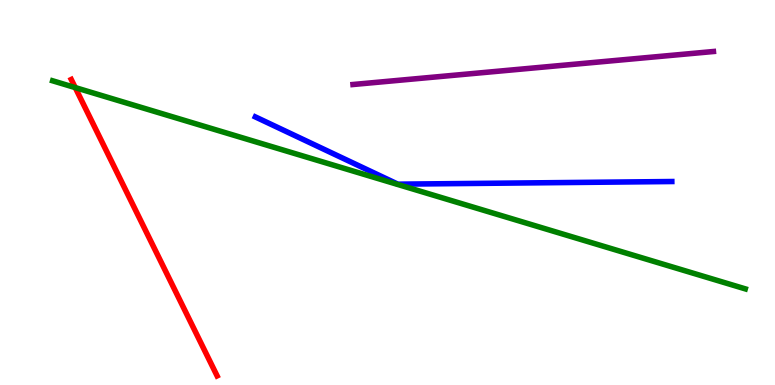[{'lines': ['blue', 'red'], 'intersections': []}, {'lines': ['green', 'red'], 'intersections': [{'x': 0.971, 'y': 7.72}]}, {'lines': ['purple', 'red'], 'intersections': []}, {'lines': ['blue', 'green'], 'intersections': []}, {'lines': ['blue', 'purple'], 'intersections': []}, {'lines': ['green', 'purple'], 'intersections': []}]